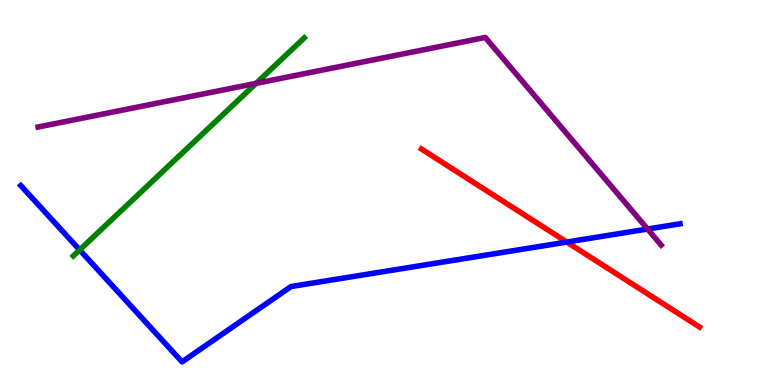[{'lines': ['blue', 'red'], 'intersections': [{'x': 7.31, 'y': 3.71}]}, {'lines': ['green', 'red'], 'intersections': []}, {'lines': ['purple', 'red'], 'intersections': []}, {'lines': ['blue', 'green'], 'intersections': [{'x': 1.03, 'y': 3.51}]}, {'lines': ['blue', 'purple'], 'intersections': [{'x': 8.36, 'y': 4.05}]}, {'lines': ['green', 'purple'], 'intersections': [{'x': 3.3, 'y': 7.84}]}]